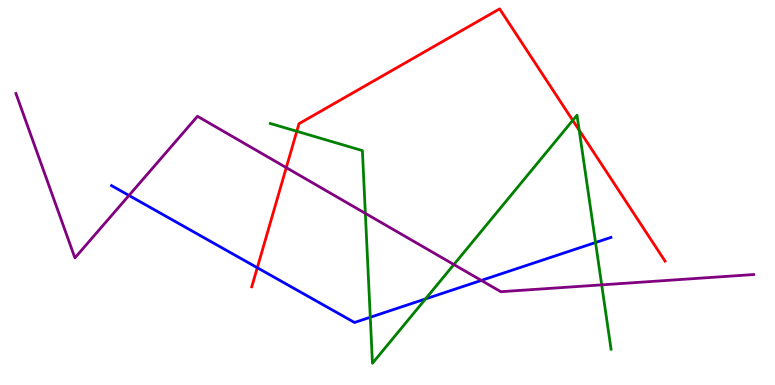[{'lines': ['blue', 'red'], 'intersections': [{'x': 3.32, 'y': 3.05}]}, {'lines': ['green', 'red'], 'intersections': [{'x': 3.83, 'y': 6.59}, {'x': 7.39, 'y': 6.87}, {'x': 7.47, 'y': 6.62}]}, {'lines': ['purple', 'red'], 'intersections': [{'x': 3.69, 'y': 5.65}]}, {'lines': ['blue', 'green'], 'intersections': [{'x': 4.78, 'y': 1.76}, {'x': 5.49, 'y': 2.24}, {'x': 7.68, 'y': 3.7}]}, {'lines': ['blue', 'purple'], 'intersections': [{'x': 1.66, 'y': 4.92}, {'x': 6.21, 'y': 2.72}]}, {'lines': ['green', 'purple'], 'intersections': [{'x': 4.71, 'y': 4.46}, {'x': 5.86, 'y': 3.13}, {'x': 7.76, 'y': 2.6}]}]